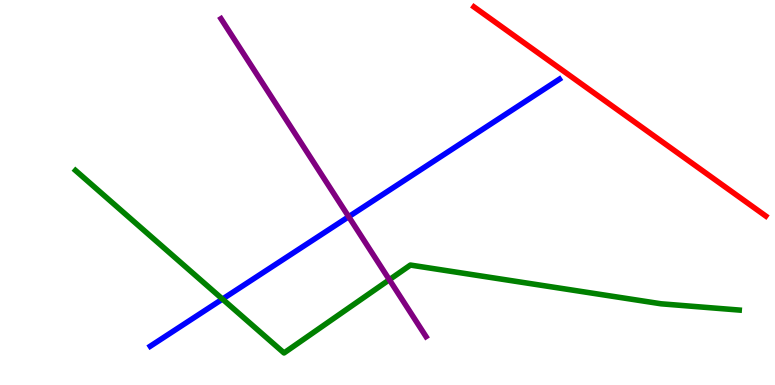[{'lines': ['blue', 'red'], 'intersections': []}, {'lines': ['green', 'red'], 'intersections': []}, {'lines': ['purple', 'red'], 'intersections': []}, {'lines': ['blue', 'green'], 'intersections': [{'x': 2.87, 'y': 2.23}]}, {'lines': ['blue', 'purple'], 'intersections': [{'x': 4.5, 'y': 4.37}]}, {'lines': ['green', 'purple'], 'intersections': [{'x': 5.02, 'y': 2.73}]}]